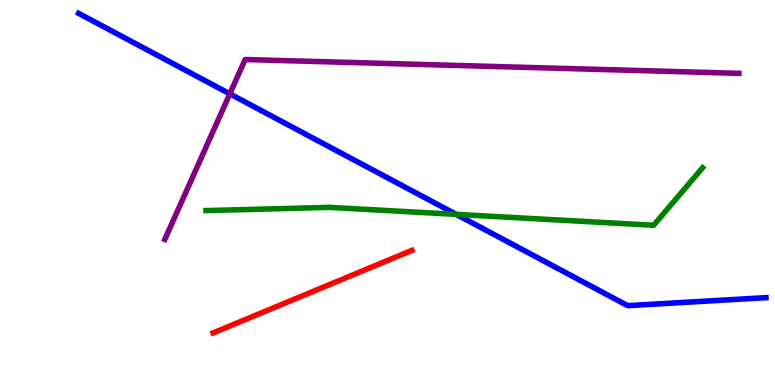[{'lines': ['blue', 'red'], 'intersections': []}, {'lines': ['green', 'red'], 'intersections': []}, {'lines': ['purple', 'red'], 'intersections': []}, {'lines': ['blue', 'green'], 'intersections': [{'x': 5.89, 'y': 4.43}]}, {'lines': ['blue', 'purple'], 'intersections': [{'x': 2.97, 'y': 7.56}]}, {'lines': ['green', 'purple'], 'intersections': []}]